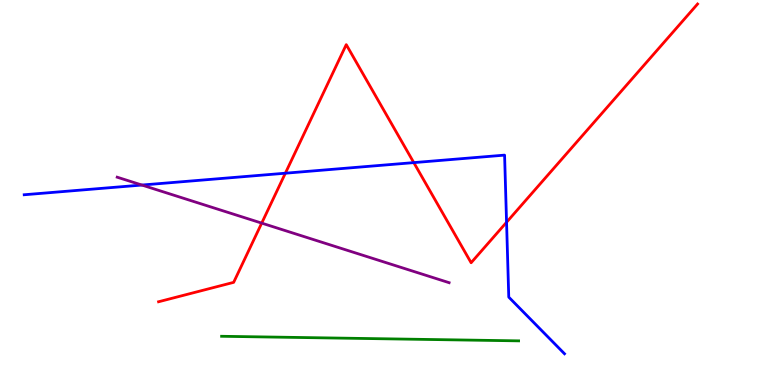[{'lines': ['blue', 'red'], 'intersections': [{'x': 3.68, 'y': 5.5}, {'x': 5.34, 'y': 5.78}, {'x': 6.54, 'y': 4.23}]}, {'lines': ['green', 'red'], 'intersections': []}, {'lines': ['purple', 'red'], 'intersections': [{'x': 3.38, 'y': 4.2}]}, {'lines': ['blue', 'green'], 'intersections': []}, {'lines': ['blue', 'purple'], 'intersections': [{'x': 1.83, 'y': 5.19}]}, {'lines': ['green', 'purple'], 'intersections': []}]